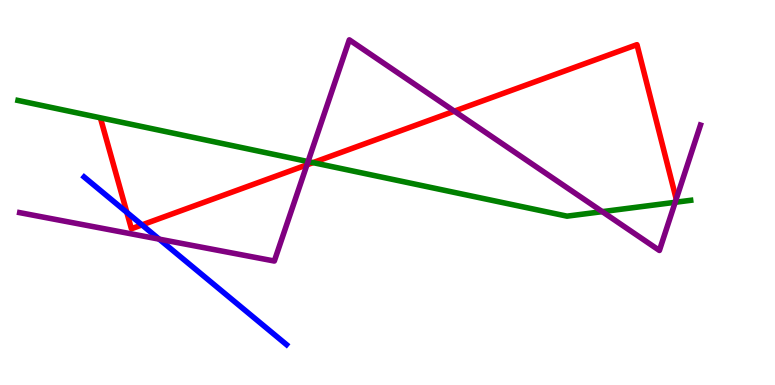[{'lines': ['blue', 'red'], 'intersections': [{'x': 1.64, 'y': 4.48}, {'x': 1.83, 'y': 4.16}]}, {'lines': ['green', 'red'], 'intersections': [{'x': 4.04, 'y': 5.78}]}, {'lines': ['purple', 'red'], 'intersections': [{'x': 3.96, 'y': 5.72}, {'x': 5.86, 'y': 7.11}, {'x': 8.73, 'y': 4.83}]}, {'lines': ['blue', 'green'], 'intersections': []}, {'lines': ['blue', 'purple'], 'intersections': [{'x': 2.05, 'y': 3.79}]}, {'lines': ['green', 'purple'], 'intersections': [{'x': 3.97, 'y': 5.8}, {'x': 7.77, 'y': 4.5}, {'x': 8.71, 'y': 4.75}]}]